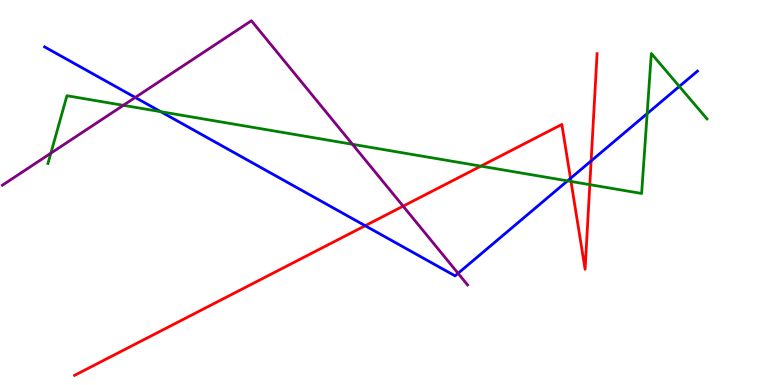[{'lines': ['blue', 'red'], 'intersections': [{'x': 4.71, 'y': 4.14}, {'x': 7.36, 'y': 5.37}, {'x': 7.63, 'y': 5.82}]}, {'lines': ['green', 'red'], 'intersections': [{'x': 6.2, 'y': 5.68}, {'x': 7.37, 'y': 5.29}, {'x': 7.61, 'y': 5.2}]}, {'lines': ['purple', 'red'], 'intersections': [{'x': 5.2, 'y': 4.64}]}, {'lines': ['blue', 'green'], 'intersections': [{'x': 2.07, 'y': 7.1}, {'x': 7.32, 'y': 5.3}, {'x': 8.35, 'y': 7.05}, {'x': 8.77, 'y': 7.76}]}, {'lines': ['blue', 'purple'], 'intersections': [{'x': 1.75, 'y': 7.47}, {'x': 5.91, 'y': 2.9}]}, {'lines': ['green', 'purple'], 'intersections': [{'x': 0.656, 'y': 6.02}, {'x': 1.59, 'y': 7.26}, {'x': 4.55, 'y': 6.25}]}]